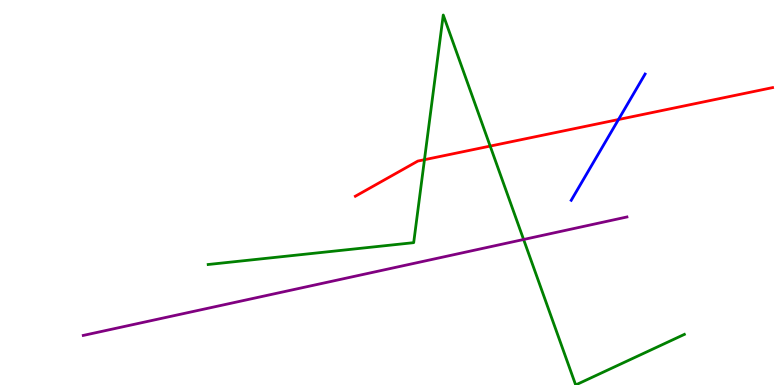[{'lines': ['blue', 'red'], 'intersections': [{'x': 7.98, 'y': 6.9}]}, {'lines': ['green', 'red'], 'intersections': [{'x': 5.48, 'y': 5.85}, {'x': 6.32, 'y': 6.21}]}, {'lines': ['purple', 'red'], 'intersections': []}, {'lines': ['blue', 'green'], 'intersections': []}, {'lines': ['blue', 'purple'], 'intersections': []}, {'lines': ['green', 'purple'], 'intersections': [{'x': 6.76, 'y': 3.78}]}]